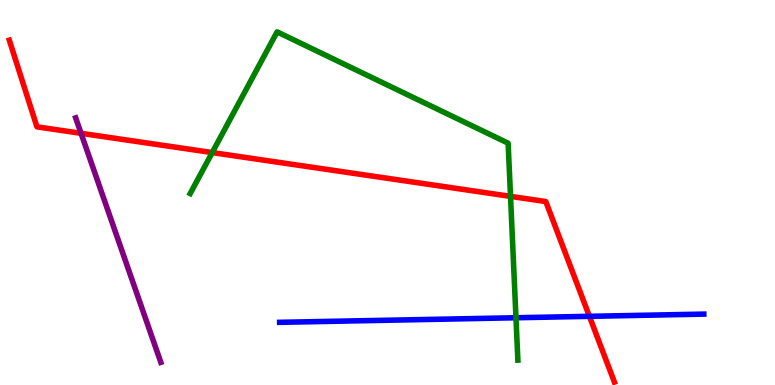[{'lines': ['blue', 'red'], 'intersections': [{'x': 7.61, 'y': 1.78}]}, {'lines': ['green', 'red'], 'intersections': [{'x': 2.74, 'y': 6.04}, {'x': 6.59, 'y': 4.9}]}, {'lines': ['purple', 'red'], 'intersections': [{'x': 1.05, 'y': 6.54}]}, {'lines': ['blue', 'green'], 'intersections': [{'x': 6.66, 'y': 1.75}]}, {'lines': ['blue', 'purple'], 'intersections': []}, {'lines': ['green', 'purple'], 'intersections': []}]